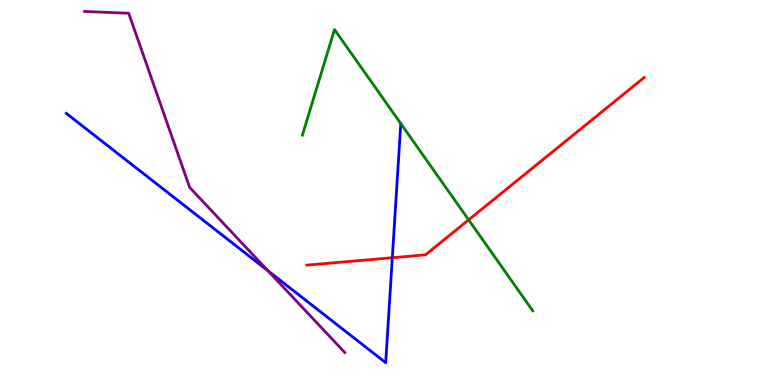[{'lines': ['blue', 'red'], 'intersections': [{'x': 5.06, 'y': 3.31}]}, {'lines': ['green', 'red'], 'intersections': [{'x': 6.05, 'y': 4.29}]}, {'lines': ['purple', 'red'], 'intersections': []}, {'lines': ['blue', 'green'], 'intersections': []}, {'lines': ['blue', 'purple'], 'intersections': [{'x': 3.46, 'y': 2.97}]}, {'lines': ['green', 'purple'], 'intersections': []}]